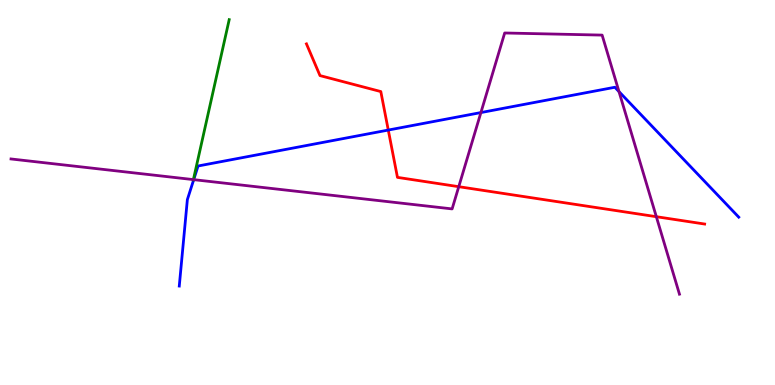[{'lines': ['blue', 'red'], 'intersections': [{'x': 5.01, 'y': 6.62}]}, {'lines': ['green', 'red'], 'intersections': []}, {'lines': ['purple', 'red'], 'intersections': [{'x': 5.92, 'y': 5.15}, {'x': 8.47, 'y': 4.37}]}, {'lines': ['blue', 'green'], 'intersections': []}, {'lines': ['blue', 'purple'], 'intersections': [{'x': 2.5, 'y': 5.33}, {'x': 6.21, 'y': 7.08}, {'x': 7.99, 'y': 7.62}]}, {'lines': ['green', 'purple'], 'intersections': [{'x': 2.5, 'y': 5.33}]}]